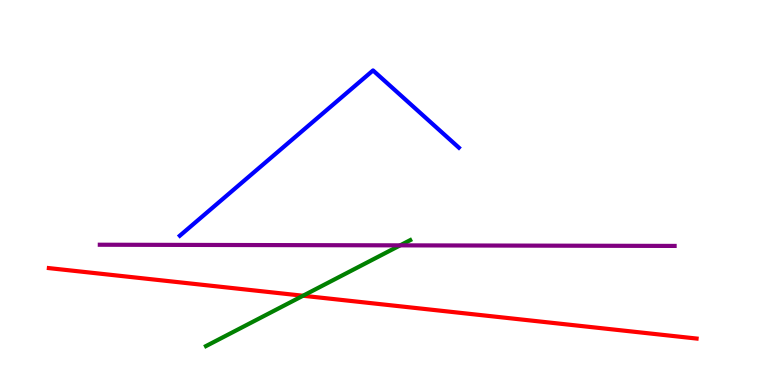[{'lines': ['blue', 'red'], 'intersections': []}, {'lines': ['green', 'red'], 'intersections': [{'x': 3.91, 'y': 2.32}]}, {'lines': ['purple', 'red'], 'intersections': []}, {'lines': ['blue', 'green'], 'intersections': []}, {'lines': ['blue', 'purple'], 'intersections': []}, {'lines': ['green', 'purple'], 'intersections': [{'x': 5.16, 'y': 3.63}]}]